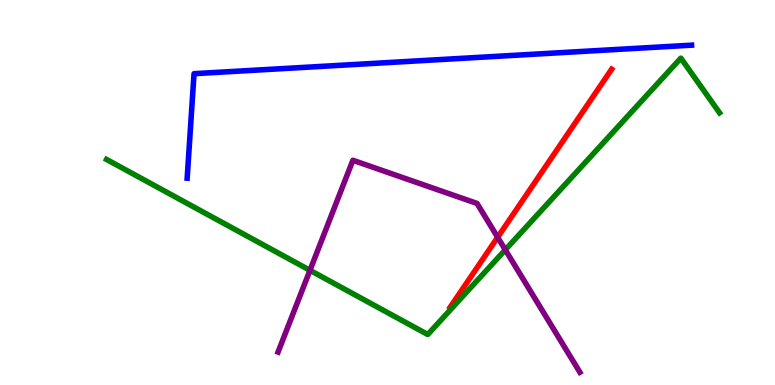[{'lines': ['blue', 'red'], 'intersections': []}, {'lines': ['green', 'red'], 'intersections': []}, {'lines': ['purple', 'red'], 'intersections': [{'x': 6.42, 'y': 3.84}]}, {'lines': ['blue', 'green'], 'intersections': []}, {'lines': ['blue', 'purple'], 'intersections': []}, {'lines': ['green', 'purple'], 'intersections': [{'x': 4.0, 'y': 2.98}, {'x': 6.52, 'y': 3.51}]}]